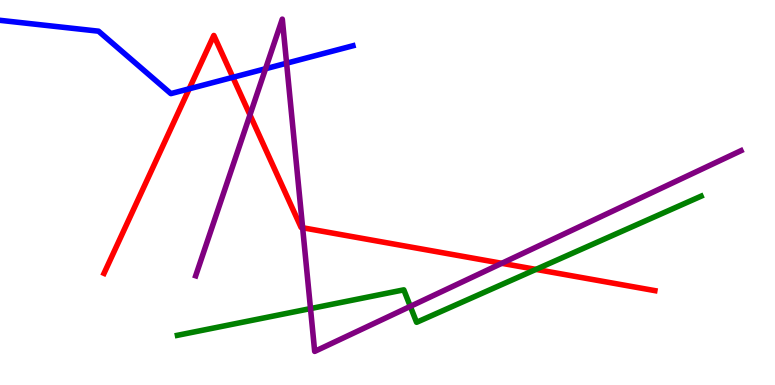[{'lines': ['blue', 'red'], 'intersections': [{'x': 2.44, 'y': 7.69}, {'x': 3.0, 'y': 7.99}]}, {'lines': ['green', 'red'], 'intersections': [{'x': 6.92, 'y': 3.0}]}, {'lines': ['purple', 'red'], 'intersections': [{'x': 3.23, 'y': 7.01}, {'x': 3.9, 'y': 4.08}, {'x': 6.47, 'y': 3.16}]}, {'lines': ['blue', 'green'], 'intersections': []}, {'lines': ['blue', 'purple'], 'intersections': [{'x': 3.43, 'y': 8.21}, {'x': 3.7, 'y': 8.36}]}, {'lines': ['green', 'purple'], 'intersections': [{'x': 4.01, 'y': 1.98}, {'x': 5.29, 'y': 2.04}]}]